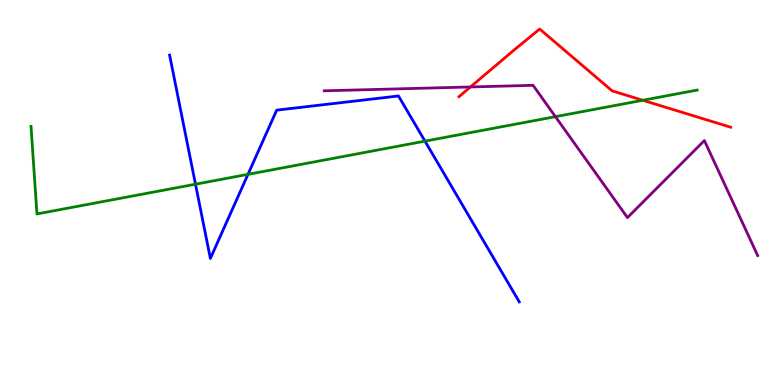[{'lines': ['blue', 'red'], 'intersections': []}, {'lines': ['green', 'red'], 'intersections': [{'x': 8.29, 'y': 7.4}]}, {'lines': ['purple', 'red'], 'intersections': [{'x': 6.07, 'y': 7.74}]}, {'lines': ['blue', 'green'], 'intersections': [{'x': 2.52, 'y': 5.22}, {'x': 3.2, 'y': 5.47}, {'x': 5.48, 'y': 6.33}]}, {'lines': ['blue', 'purple'], 'intersections': []}, {'lines': ['green', 'purple'], 'intersections': [{'x': 7.17, 'y': 6.97}]}]